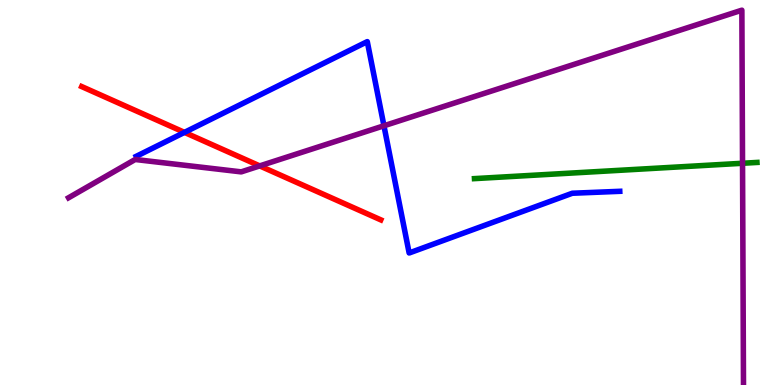[{'lines': ['blue', 'red'], 'intersections': [{'x': 2.38, 'y': 6.56}]}, {'lines': ['green', 'red'], 'intersections': []}, {'lines': ['purple', 'red'], 'intersections': [{'x': 3.35, 'y': 5.69}]}, {'lines': ['blue', 'green'], 'intersections': []}, {'lines': ['blue', 'purple'], 'intersections': [{'x': 4.95, 'y': 6.73}]}, {'lines': ['green', 'purple'], 'intersections': [{'x': 9.58, 'y': 5.76}]}]